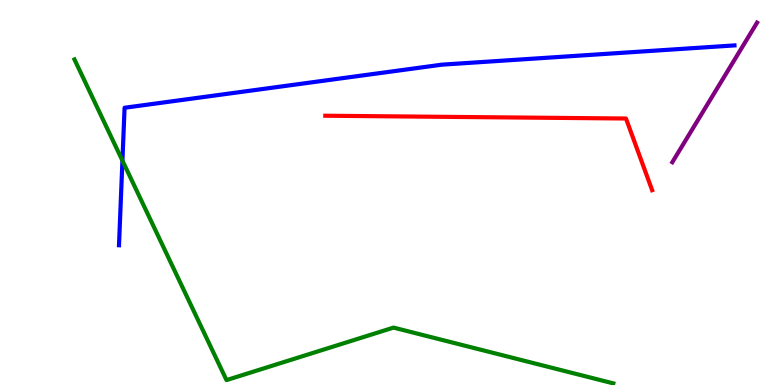[{'lines': ['blue', 'red'], 'intersections': []}, {'lines': ['green', 'red'], 'intersections': []}, {'lines': ['purple', 'red'], 'intersections': []}, {'lines': ['blue', 'green'], 'intersections': [{'x': 1.58, 'y': 5.83}]}, {'lines': ['blue', 'purple'], 'intersections': []}, {'lines': ['green', 'purple'], 'intersections': []}]